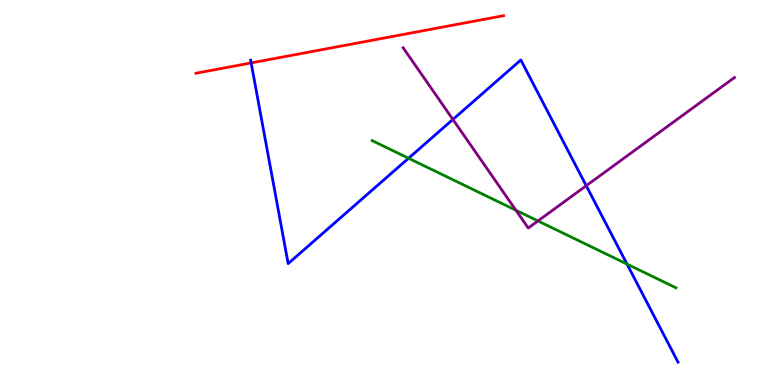[{'lines': ['blue', 'red'], 'intersections': [{'x': 3.24, 'y': 8.37}]}, {'lines': ['green', 'red'], 'intersections': []}, {'lines': ['purple', 'red'], 'intersections': []}, {'lines': ['blue', 'green'], 'intersections': [{'x': 5.27, 'y': 5.89}, {'x': 8.09, 'y': 3.14}]}, {'lines': ['blue', 'purple'], 'intersections': [{'x': 5.84, 'y': 6.9}, {'x': 7.56, 'y': 5.18}]}, {'lines': ['green', 'purple'], 'intersections': [{'x': 6.66, 'y': 4.54}, {'x': 6.94, 'y': 4.26}]}]